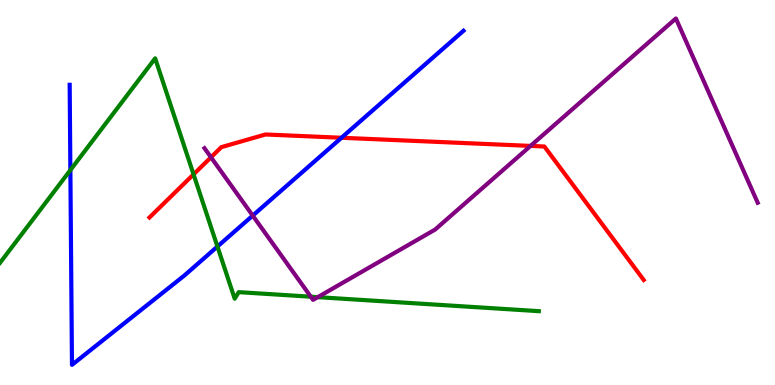[{'lines': ['blue', 'red'], 'intersections': [{'x': 4.41, 'y': 6.42}]}, {'lines': ['green', 'red'], 'intersections': [{'x': 2.5, 'y': 5.47}]}, {'lines': ['purple', 'red'], 'intersections': [{'x': 2.72, 'y': 5.91}, {'x': 6.85, 'y': 6.21}]}, {'lines': ['blue', 'green'], 'intersections': [{'x': 0.908, 'y': 5.58}, {'x': 2.81, 'y': 3.6}]}, {'lines': ['blue', 'purple'], 'intersections': [{'x': 3.26, 'y': 4.4}]}, {'lines': ['green', 'purple'], 'intersections': [{'x': 4.01, 'y': 2.29}, {'x': 4.1, 'y': 2.28}]}]